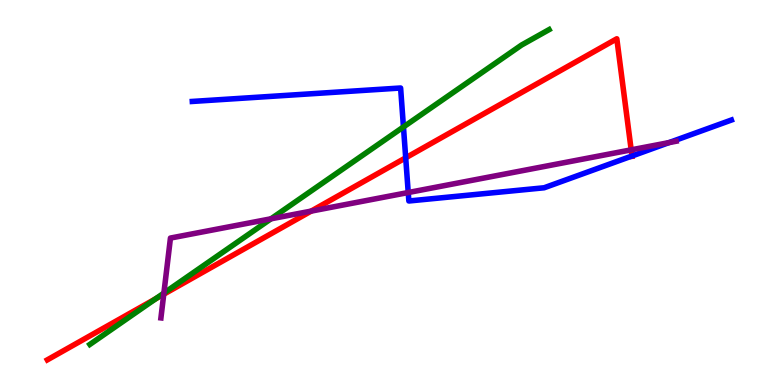[{'lines': ['blue', 'red'], 'intersections': [{'x': 5.23, 'y': 5.9}, {'x': 8.15, 'y': 5.95}]}, {'lines': ['green', 'red'], 'intersections': [{'x': 2.01, 'y': 2.24}]}, {'lines': ['purple', 'red'], 'intersections': [{'x': 2.11, 'y': 2.36}, {'x': 4.01, 'y': 4.52}, {'x': 8.14, 'y': 6.11}]}, {'lines': ['blue', 'green'], 'intersections': [{'x': 5.21, 'y': 6.7}]}, {'lines': ['blue', 'purple'], 'intersections': [{'x': 5.27, 'y': 5.0}, {'x': 8.63, 'y': 6.3}]}, {'lines': ['green', 'purple'], 'intersections': [{'x': 2.11, 'y': 2.39}, {'x': 3.5, 'y': 4.32}]}]